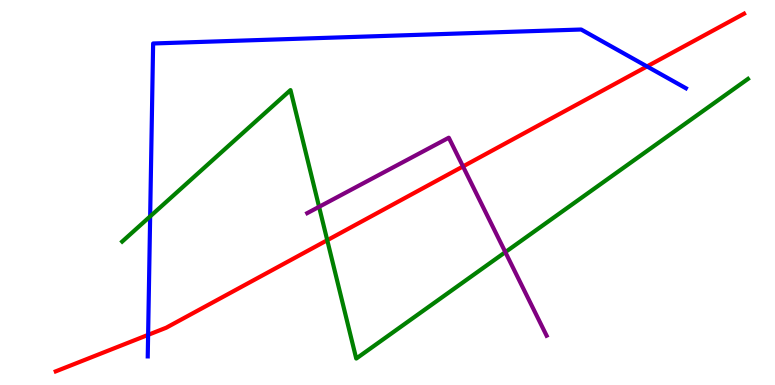[{'lines': ['blue', 'red'], 'intersections': [{'x': 1.91, 'y': 1.3}, {'x': 8.35, 'y': 8.27}]}, {'lines': ['green', 'red'], 'intersections': [{'x': 4.22, 'y': 3.76}]}, {'lines': ['purple', 'red'], 'intersections': [{'x': 5.97, 'y': 5.68}]}, {'lines': ['blue', 'green'], 'intersections': [{'x': 1.94, 'y': 4.38}]}, {'lines': ['blue', 'purple'], 'intersections': []}, {'lines': ['green', 'purple'], 'intersections': [{'x': 4.12, 'y': 4.63}, {'x': 6.52, 'y': 3.45}]}]